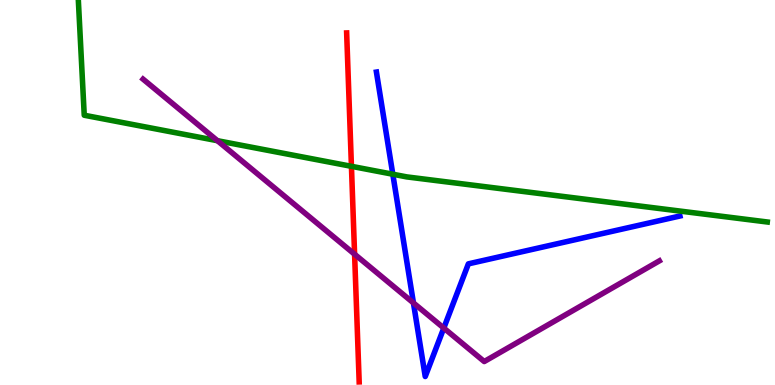[{'lines': ['blue', 'red'], 'intersections': []}, {'lines': ['green', 'red'], 'intersections': [{'x': 4.53, 'y': 5.68}]}, {'lines': ['purple', 'red'], 'intersections': [{'x': 4.58, 'y': 3.4}]}, {'lines': ['blue', 'green'], 'intersections': [{'x': 5.07, 'y': 5.47}]}, {'lines': ['blue', 'purple'], 'intersections': [{'x': 5.33, 'y': 2.13}, {'x': 5.73, 'y': 1.48}]}, {'lines': ['green', 'purple'], 'intersections': [{'x': 2.81, 'y': 6.35}]}]